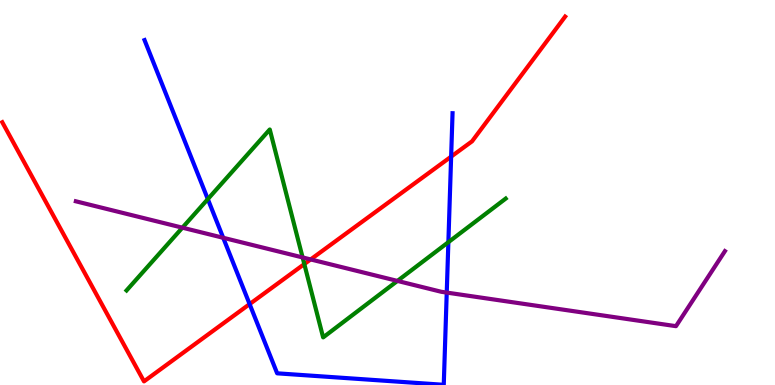[{'lines': ['blue', 'red'], 'intersections': [{'x': 3.22, 'y': 2.1}, {'x': 5.82, 'y': 5.93}]}, {'lines': ['green', 'red'], 'intersections': [{'x': 3.93, 'y': 3.14}]}, {'lines': ['purple', 'red'], 'intersections': [{'x': 4.01, 'y': 3.26}]}, {'lines': ['blue', 'green'], 'intersections': [{'x': 2.68, 'y': 4.83}, {'x': 5.79, 'y': 3.71}]}, {'lines': ['blue', 'purple'], 'intersections': [{'x': 2.88, 'y': 3.82}, {'x': 5.76, 'y': 2.4}]}, {'lines': ['green', 'purple'], 'intersections': [{'x': 2.35, 'y': 4.09}, {'x': 3.9, 'y': 3.31}, {'x': 5.13, 'y': 2.7}]}]